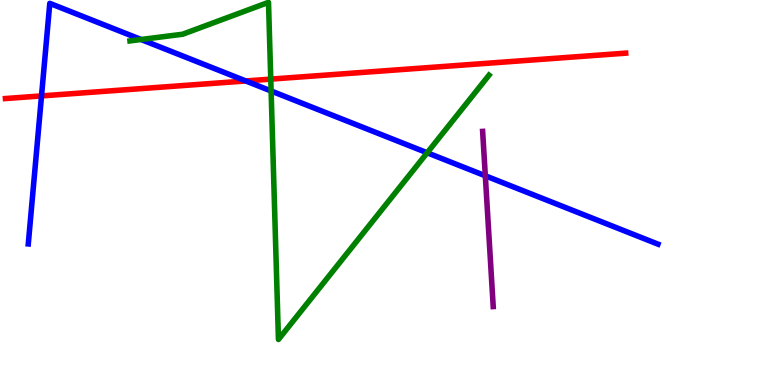[{'lines': ['blue', 'red'], 'intersections': [{'x': 0.536, 'y': 7.51}, {'x': 3.17, 'y': 7.9}]}, {'lines': ['green', 'red'], 'intersections': [{'x': 3.49, 'y': 7.94}]}, {'lines': ['purple', 'red'], 'intersections': []}, {'lines': ['blue', 'green'], 'intersections': [{'x': 1.82, 'y': 8.97}, {'x': 3.5, 'y': 7.64}, {'x': 5.51, 'y': 6.03}]}, {'lines': ['blue', 'purple'], 'intersections': [{'x': 6.26, 'y': 5.43}]}, {'lines': ['green', 'purple'], 'intersections': []}]